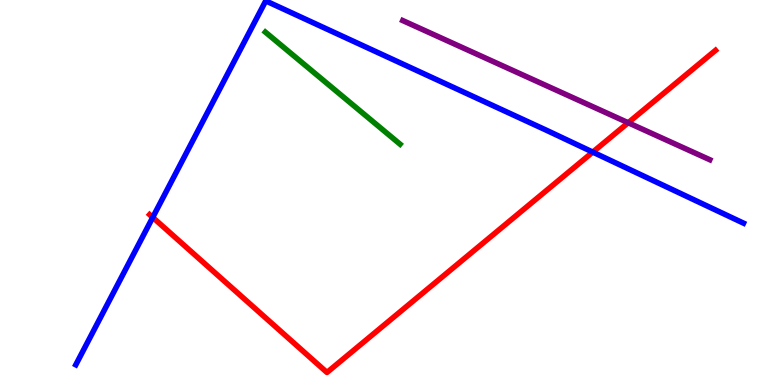[{'lines': ['blue', 'red'], 'intersections': [{'x': 1.97, 'y': 4.35}, {'x': 7.65, 'y': 6.05}]}, {'lines': ['green', 'red'], 'intersections': []}, {'lines': ['purple', 'red'], 'intersections': [{'x': 8.11, 'y': 6.81}]}, {'lines': ['blue', 'green'], 'intersections': []}, {'lines': ['blue', 'purple'], 'intersections': []}, {'lines': ['green', 'purple'], 'intersections': []}]